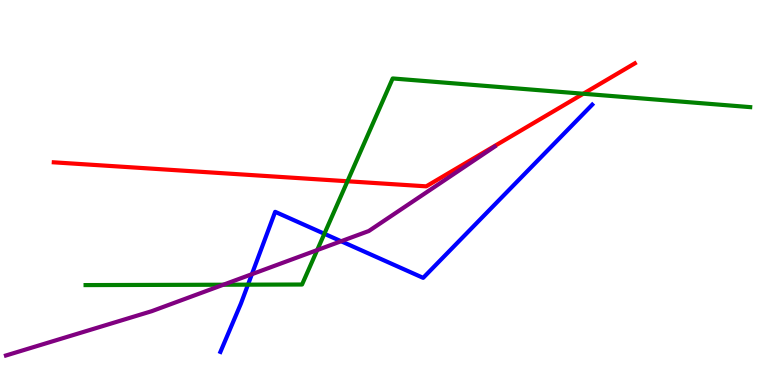[{'lines': ['blue', 'red'], 'intersections': []}, {'lines': ['green', 'red'], 'intersections': [{'x': 4.48, 'y': 5.29}, {'x': 7.53, 'y': 7.57}]}, {'lines': ['purple', 'red'], 'intersections': []}, {'lines': ['blue', 'green'], 'intersections': [{'x': 3.2, 'y': 2.61}, {'x': 4.19, 'y': 3.93}]}, {'lines': ['blue', 'purple'], 'intersections': [{'x': 3.25, 'y': 2.88}, {'x': 4.4, 'y': 3.73}]}, {'lines': ['green', 'purple'], 'intersections': [{'x': 2.88, 'y': 2.6}, {'x': 4.09, 'y': 3.5}]}]